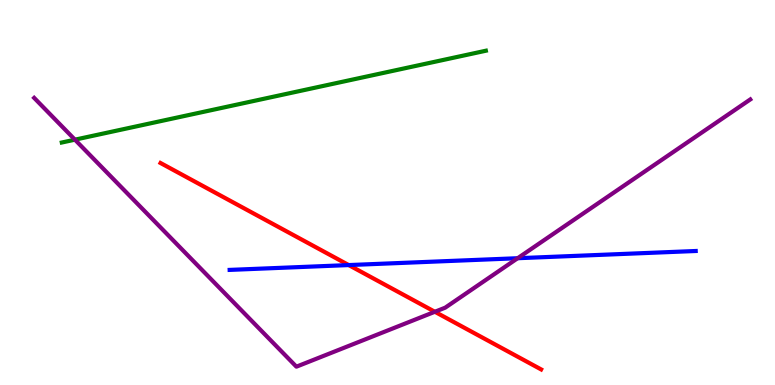[{'lines': ['blue', 'red'], 'intersections': [{'x': 4.5, 'y': 3.12}]}, {'lines': ['green', 'red'], 'intersections': []}, {'lines': ['purple', 'red'], 'intersections': [{'x': 5.61, 'y': 1.9}]}, {'lines': ['blue', 'green'], 'intersections': []}, {'lines': ['blue', 'purple'], 'intersections': [{'x': 6.68, 'y': 3.29}]}, {'lines': ['green', 'purple'], 'intersections': [{'x': 0.967, 'y': 6.37}]}]